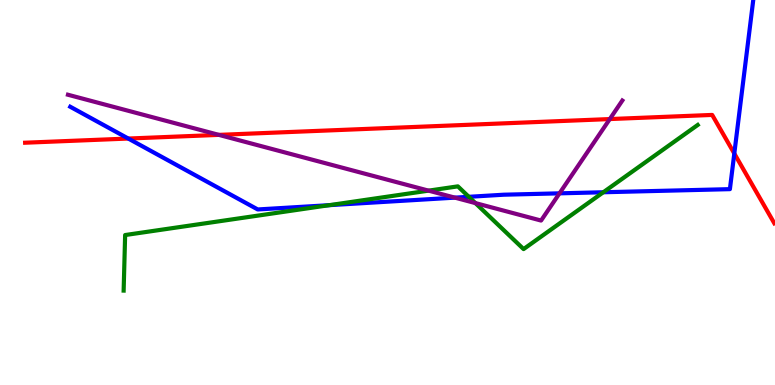[{'lines': ['blue', 'red'], 'intersections': [{'x': 1.66, 'y': 6.4}, {'x': 9.47, 'y': 6.01}]}, {'lines': ['green', 'red'], 'intersections': []}, {'lines': ['purple', 'red'], 'intersections': [{'x': 2.82, 'y': 6.5}, {'x': 7.87, 'y': 6.91}]}, {'lines': ['blue', 'green'], 'intersections': [{'x': 4.25, 'y': 4.67}, {'x': 6.05, 'y': 4.89}, {'x': 7.78, 'y': 5.01}]}, {'lines': ['blue', 'purple'], 'intersections': [{'x': 5.87, 'y': 4.87}, {'x': 7.22, 'y': 4.98}]}, {'lines': ['green', 'purple'], 'intersections': [{'x': 5.53, 'y': 5.05}, {'x': 6.13, 'y': 4.72}]}]